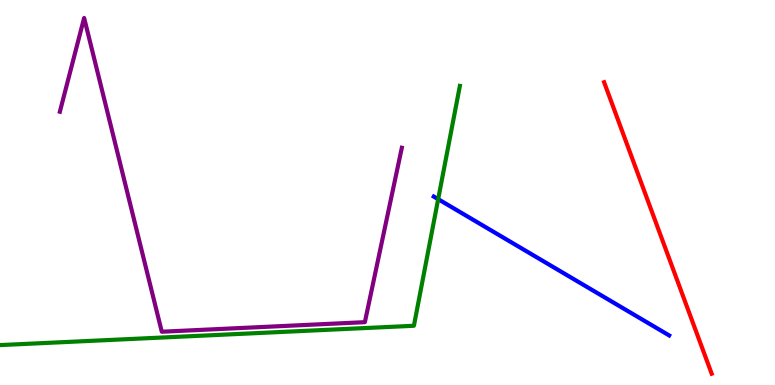[{'lines': ['blue', 'red'], 'intersections': []}, {'lines': ['green', 'red'], 'intersections': []}, {'lines': ['purple', 'red'], 'intersections': []}, {'lines': ['blue', 'green'], 'intersections': [{'x': 5.65, 'y': 4.83}]}, {'lines': ['blue', 'purple'], 'intersections': []}, {'lines': ['green', 'purple'], 'intersections': []}]